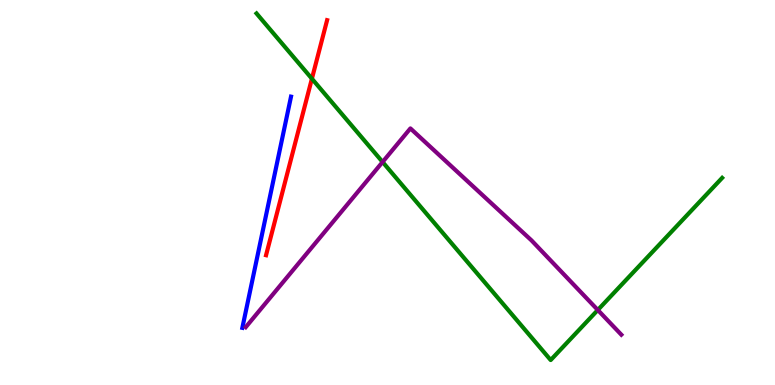[{'lines': ['blue', 'red'], 'intersections': []}, {'lines': ['green', 'red'], 'intersections': [{'x': 4.02, 'y': 7.96}]}, {'lines': ['purple', 'red'], 'intersections': []}, {'lines': ['blue', 'green'], 'intersections': []}, {'lines': ['blue', 'purple'], 'intersections': []}, {'lines': ['green', 'purple'], 'intersections': [{'x': 4.94, 'y': 5.79}, {'x': 7.71, 'y': 1.95}]}]